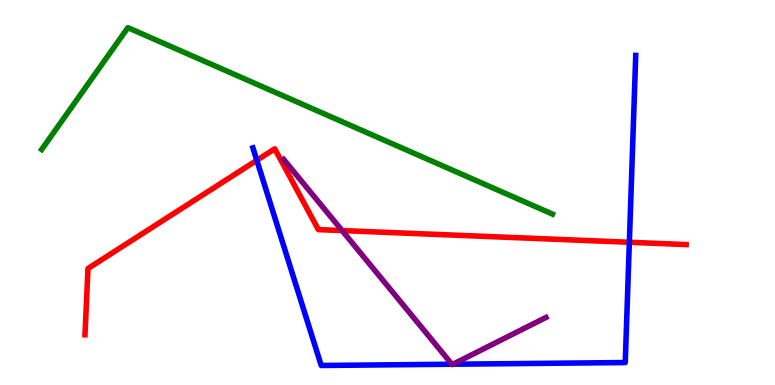[{'lines': ['blue', 'red'], 'intersections': [{'x': 3.31, 'y': 5.84}, {'x': 8.12, 'y': 3.71}]}, {'lines': ['green', 'red'], 'intersections': []}, {'lines': ['purple', 'red'], 'intersections': [{'x': 4.41, 'y': 4.01}]}, {'lines': ['blue', 'green'], 'intersections': []}, {'lines': ['blue', 'purple'], 'intersections': [{'x': 5.83, 'y': 0.54}, {'x': 5.84, 'y': 0.54}]}, {'lines': ['green', 'purple'], 'intersections': []}]